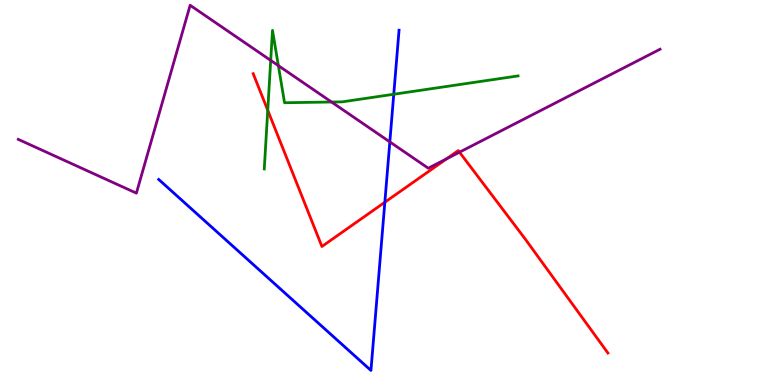[{'lines': ['blue', 'red'], 'intersections': [{'x': 4.97, 'y': 4.75}]}, {'lines': ['green', 'red'], 'intersections': [{'x': 3.45, 'y': 7.14}]}, {'lines': ['purple', 'red'], 'intersections': [{'x': 5.76, 'y': 5.87}, {'x': 5.93, 'y': 6.05}]}, {'lines': ['blue', 'green'], 'intersections': [{'x': 5.08, 'y': 7.55}]}, {'lines': ['blue', 'purple'], 'intersections': [{'x': 5.03, 'y': 6.31}]}, {'lines': ['green', 'purple'], 'intersections': [{'x': 3.49, 'y': 8.43}, {'x': 3.59, 'y': 8.3}, {'x': 4.28, 'y': 7.35}]}]